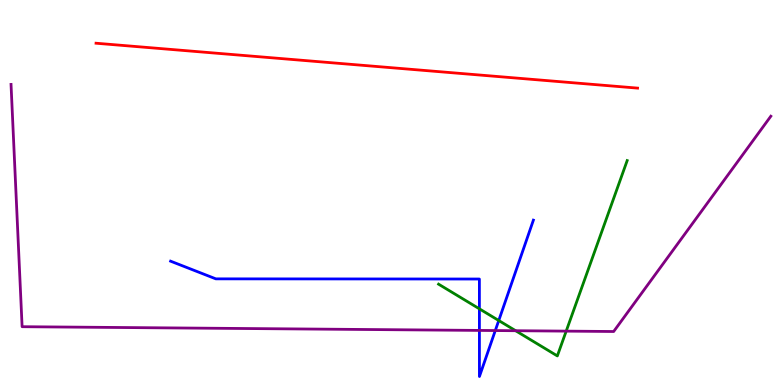[{'lines': ['blue', 'red'], 'intersections': []}, {'lines': ['green', 'red'], 'intersections': []}, {'lines': ['purple', 'red'], 'intersections': []}, {'lines': ['blue', 'green'], 'intersections': [{'x': 6.19, 'y': 1.98}, {'x': 6.44, 'y': 1.67}]}, {'lines': ['blue', 'purple'], 'intersections': [{'x': 6.19, 'y': 1.42}, {'x': 6.39, 'y': 1.41}]}, {'lines': ['green', 'purple'], 'intersections': [{'x': 6.65, 'y': 1.41}, {'x': 7.31, 'y': 1.4}]}]